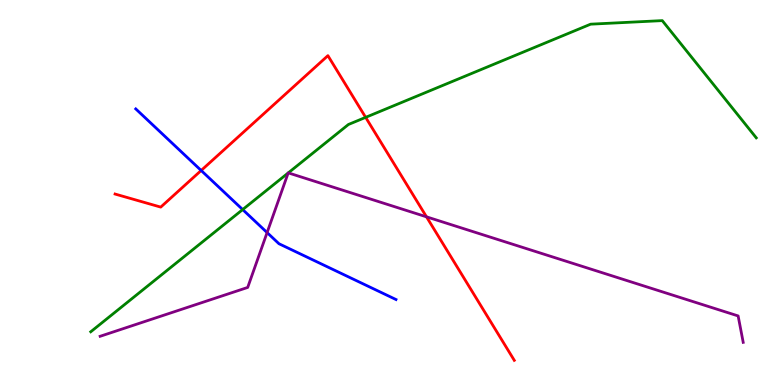[{'lines': ['blue', 'red'], 'intersections': [{'x': 2.6, 'y': 5.57}]}, {'lines': ['green', 'red'], 'intersections': [{'x': 4.72, 'y': 6.95}]}, {'lines': ['purple', 'red'], 'intersections': [{'x': 5.5, 'y': 4.37}]}, {'lines': ['blue', 'green'], 'intersections': [{'x': 3.13, 'y': 4.56}]}, {'lines': ['blue', 'purple'], 'intersections': [{'x': 3.45, 'y': 3.96}]}, {'lines': ['green', 'purple'], 'intersections': [{'x': 3.72, 'y': 5.51}, {'x': 3.72, 'y': 5.51}]}]